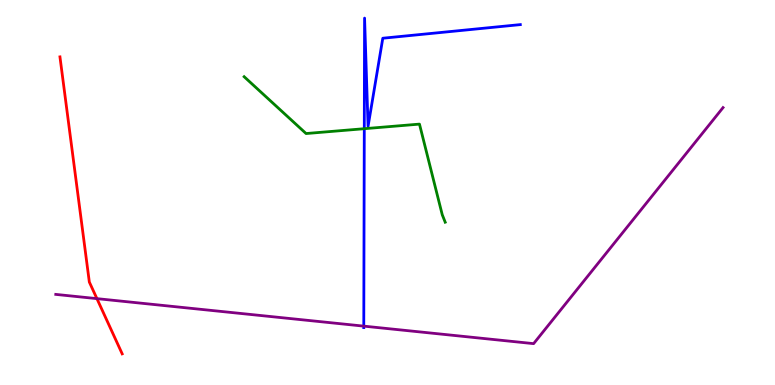[{'lines': ['blue', 'red'], 'intersections': []}, {'lines': ['green', 'red'], 'intersections': []}, {'lines': ['purple', 'red'], 'intersections': [{'x': 1.25, 'y': 2.24}]}, {'lines': ['blue', 'green'], 'intersections': [{'x': 4.7, 'y': 6.66}]}, {'lines': ['blue', 'purple'], 'intersections': [{'x': 4.69, 'y': 1.53}]}, {'lines': ['green', 'purple'], 'intersections': []}]